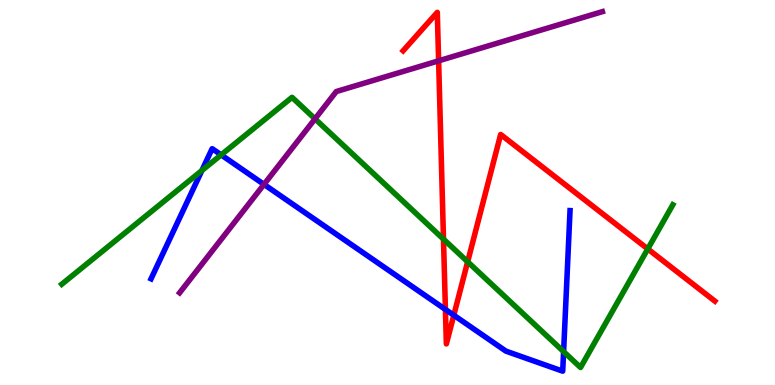[{'lines': ['blue', 'red'], 'intersections': [{'x': 5.75, 'y': 1.96}, {'x': 5.86, 'y': 1.81}]}, {'lines': ['green', 'red'], 'intersections': [{'x': 5.72, 'y': 3.79}, {'x': 6.03, 'y': 3.2}, {'x': 8.36, 'y': 3.53}]}, {'lines': ['purple', 'red'], 'intersections': [{'x': 5.66, 'y': 8.42}]}, {'lines': ['blue', 'green'], 'intersections': [{'x': 2.61, 'y': 5.57}, {'x': 2.85, 'y': 5.98}, {'x': 7.27, 'y': 0.867}]}, {'lines': ['blue', 'purple'], 'intersections': [{'x': 3.41, 'y': 5.21}]}, {'lines': ['green', 'purple'], 'intersections': [{'x': 4.06, 'y': 6.91}]}]